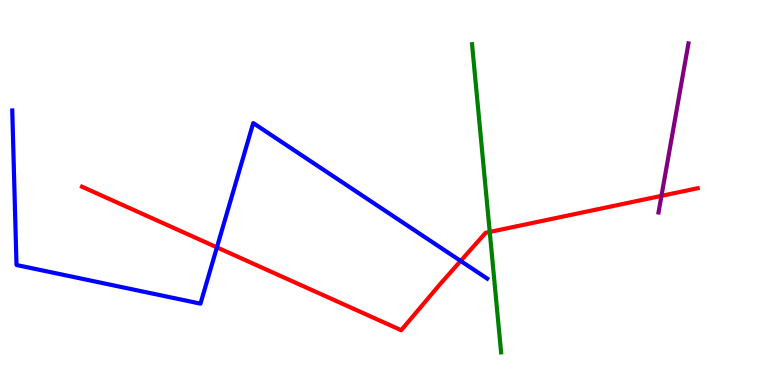[{'lines': ['blue', 'red'], 'intersections': [{'x': 2.8, 'y': 3.57}, {'x': 5.94, 'y': 3.22}]}, {'lines': ['green', 'red'], 'intersections': [{'x': 6.32, 'y': 3.98}]}, {'lines': ['purple', 'red'], 'intersections': [{'x': 8.53, 'y': 4.91}]}, {'lines': ['blue', 'green'], 'intersections': []}, {'lines': ['blue', 'purple'], 'intersections': []}, {'lines': ['green', 'purple'], 'intersections': []}]